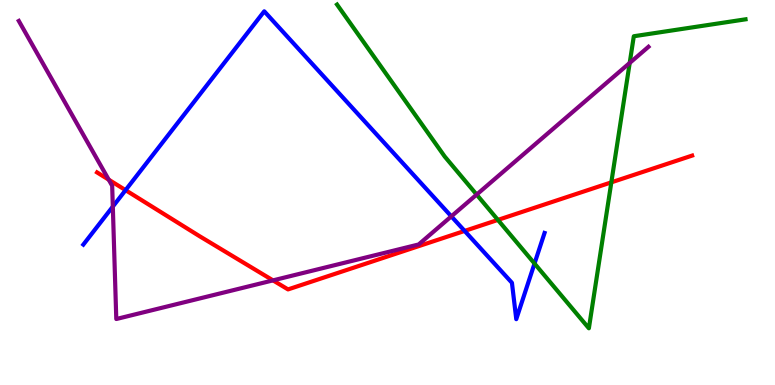[{'lines': ['blue', 'red'], 'intersections': [{'x': 1.62, 'y': 5.06}, {'x': 6.0, 'y': 4.0}]}, {'lines': ['green', 'red'], 'intersections': [{'x': 6.42, 'y': 4.29}, {'x': 7.89, 'y': 5.26}]}, {'lines': ['purple', 'red'], 'intersections': [{'x': 1.4, 'y': 5.33}, {'x': 3.52, 'y': 2.72}]}, {'lines': ['blue', 'green'], 'intersections': [{'x': 6.9, 'y': 3.16}]}, {'lines': ['blue', 'purple'], 'intersections': [{'x': 1.46, 'y': 4.63}, {'x': 5.82, 'y': 4.38}]}, {'lines': ['green', 'purple'], 'intersections': [{'x': 6.15, 'y': 4.95}, {'x': 8.13, 'y': 8.36}]}]